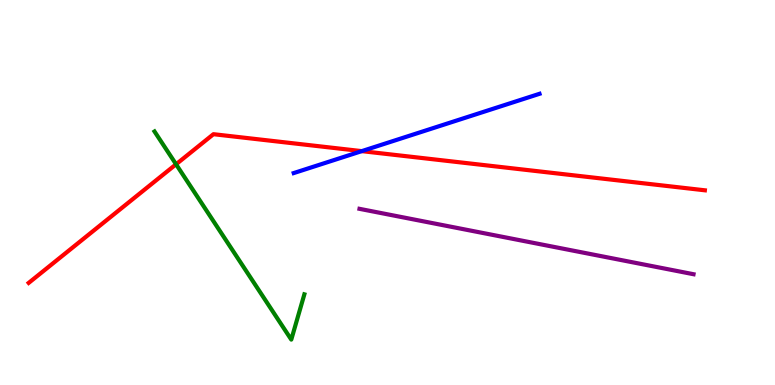[{'lines': ['blue', 'red'], 'intersections': [{'x': 4.67, 'y': 6.07}]}, {'lines': ['green', 'red'], 'intersections': [{'x': 2.27, 'y': 5.73}]}, {'lines': ['purple', 'red'], 'intersections': []}, {'lines': ['blue', 'green'], 'intersections': []}, {'lines': ['blue', 'purple'], 'intersections': []}, {'lines': ['green', 'purple'], 'intersections': []}]